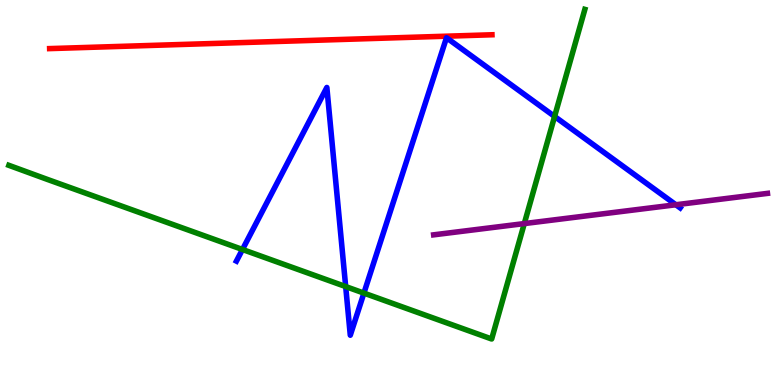[{'lines': ['blue', 'red'], 'intersections': []}, {'lines': ['green', 'red'], 'intersections': []}, {'lines': ['purple', 'red'], 'intersections': []}, {'lines': ['blue', 'green'], 'intersections': [{'x': 3.13, 'y': 3.52}, {'x': 4.46, 'y': 2.56}, {'x': 4.7, 'y': 2.39}, {'x': 7.16, 'y': 6.98}]}, {'lines': ['blue', 'purple'], 'intersections': [{'x': 8.72, 'y': 4.68}]}, {'lines': ['green', 'purple'], 'intersections': [{'x': 6.77, 'y': 4.19}]}]